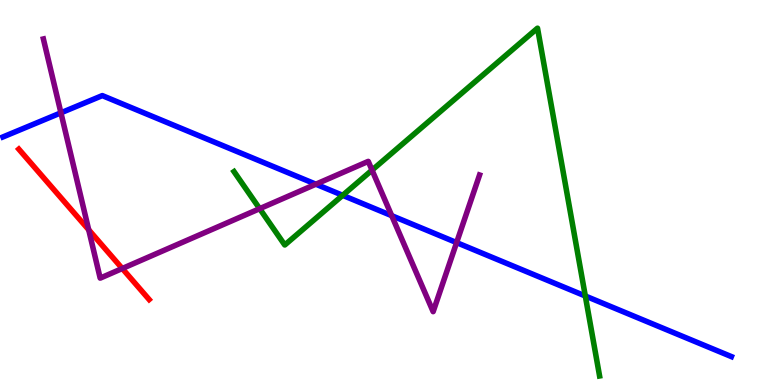[{'lines': ['blue', 'red'], 'intersections': []}, {'lines': ['green', 'red'], 'intersections': []}, {'lines': ['purple', 'red'], 'intersections': [{'x': 1.14, 'y': 4.03}, {'x': 1.58, 'y': 3.03}]}, {'lines': ['blue', 'green'], 'intersections': [{'x': 4.42, 'y': 4.93}, {'x': 7.55, 'y': 2.31}]}, {'lines': ['blue', 'purple'], 'intersections': [{'x': 0.786, 'y': 7.07}, {'x': 4.08, 'y': 5.22}, {'x': 5.05, 'y': 4.4}, {'x': 5.89, 'y': 3.7}]}, {'lines': ['green', 'purple'], 'intersections': [{'x': 3.35, 'y': 4.58}, {'x': 4.8, 'y': 5.58}]}]